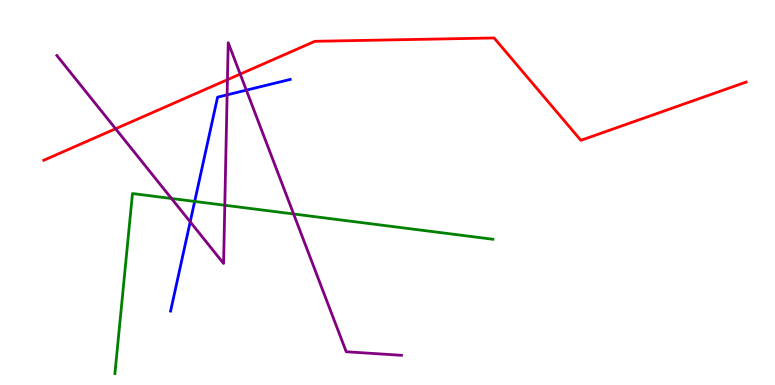[{'lines': ['blue', 'red'], 'intersections': []}, {'lines': ['green', 'red'], 'intersections': []}, {'lines': ['purple', 'red'], 'intersections': [{'x': 1.49, 'y': 6.66}, {'x': 2.93, 'y': 7.93}, {'x': 3.1, 'y': 8.08}]}, {'lines': ['blue', 'green'], 'intersections': [{'x': 2.51, 'y': 4.77}]}, {'lines': ['blue', 'purple'], 'intersections': [{'x': 2.45, 'y': 4.24}, {'x': 2.93, 'y': 7.54}, {'x': 3.18, 'y': 7.66}]}, {'lines': ['green', 'purple'], 'intersections': [{'x': 2.21, 'y': 4.84}, {'x': 2.9, 'y': 4.67}, {'x': 3.79, 'y': 4.44}]}]